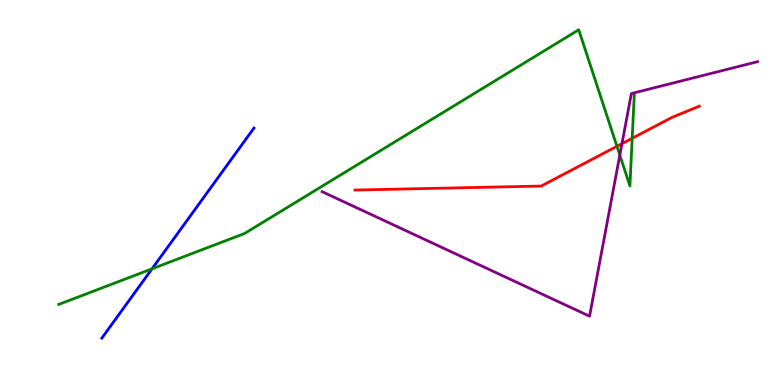[{'lines': ['blue', 'red'], 'intersections': []}, {'lines': ['green', 'red'], 'intersections': [{'x': 7.96, 'y': 6.2}, {'x': 8.16, 'y': 6.41}]}, {'lines': ['purple', 'red'], 'intersections': [{'x': 8.03, 'y': 6.27}]}, {'lines': ['blue', 'green'], 'intersections': [{'x': 1.96, 'y': 3.02}]}, {'lines': ['blue', 'purple'], 'intersections': []}, {'lines': ['green', 'purple'], 'intersections': [{'x': 8.0, 'y': 5.97}]}]